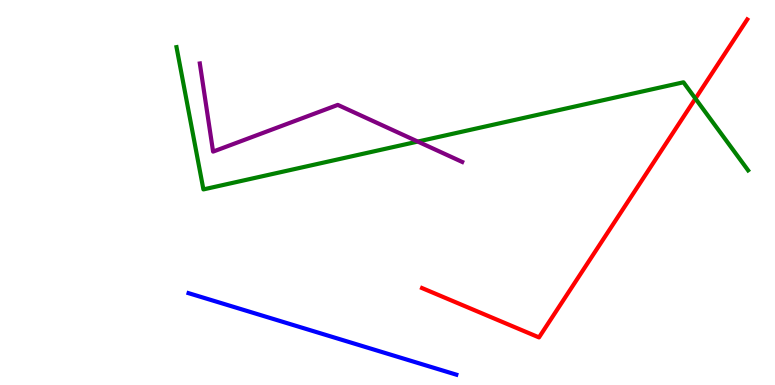[{'lines': ['blue', 'red'], 'intersections': []}, {'lines': ['green', 'red'], 'intersections': [{'x': 8.97, 'y': 7.44}]}, {'lines': ['purple', 'red'], 'intersections': []}, {'lines': ['blue', 'green'], 'intersections': []}, {'lines': ['blue', 'purple'], 'intersections': []}, {'lines': ['green', 'purple'], 'intersections': [{'x': 5.39, 'y': 6.32}]}]